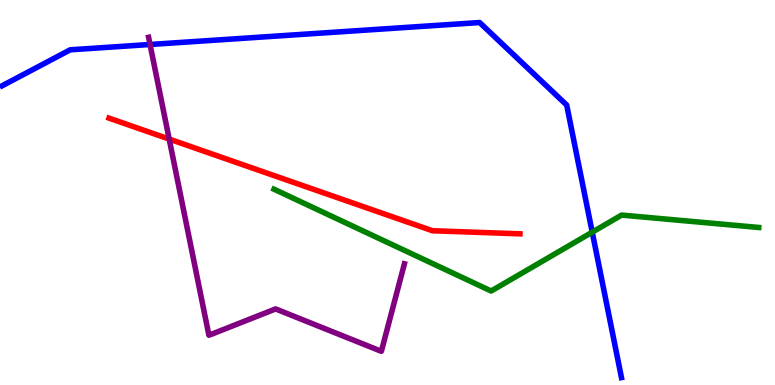[{'lines': ['blue', 'red'], 'intersections': []}, {'lines': ['green', 'red'], 'intersections': []}, {'lines': ['purple', 'red'], 'intersections': [{'x': 2.18, 'y': 6.39}]}, {'lines': ['blue', 'green'], 'intersections': [{'x': 7.64, 'y': 3.97}]}, {'lines': ['blue', 'purple'], 'intersections': [{'x': 1.94, 'y': 8.84}]}, {'lines': ['green', 'purple'], 'intersections': []}]